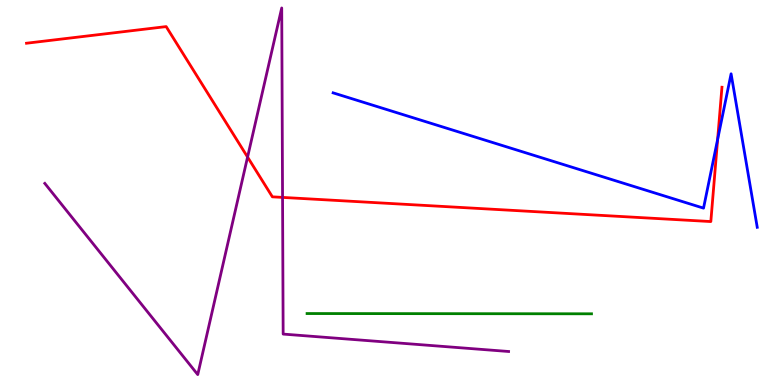[{'lines': ['blue', 'red'], 'intersections': [{'x': 9.26, 'y': 6.38}]}, {'lines': ['green', 'red'], 'intersections': []}, {'lines': ['purple', 'red'], 'intersections': [{'x': 3.19, 'y': 5.92}, {'x': 3.65, 'y': 4.87}]}, {'lines': ['blue', 'green'], 'intersections': []}, {'lines': ['blue', 'purple'], 'intersections': []}, {'lines': ['green', 'purple'], 'intersections': []}]